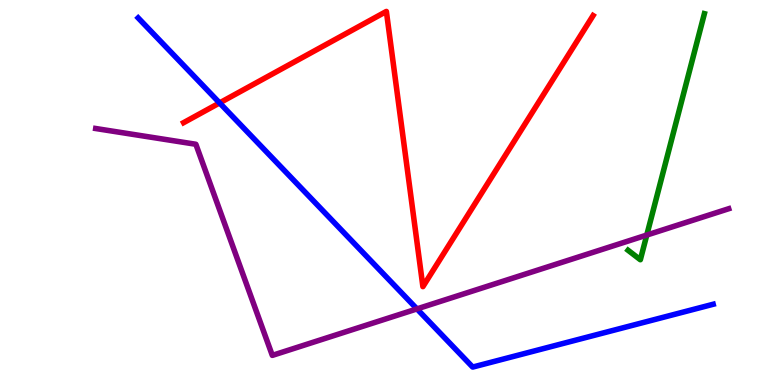[{'lines': ['blue', 'red'], 'intersections': [{'x': 2.83, 'y': 7.33}]}, {'lines': ['green', 'red'], 'intersections': []}, {'lines': ['purple', 'red'], 'intersections': []}, {'lines': ['blue', 'green'], 'intersections': []}, {'lines': ['blue', 'purple'], 'intersections': [{'x': 5.38, 'y': 1.98}]}, {'lines': ['green', 'purple'], 'intersections': [{'x': 8.35, 'y': 3.89}]}]